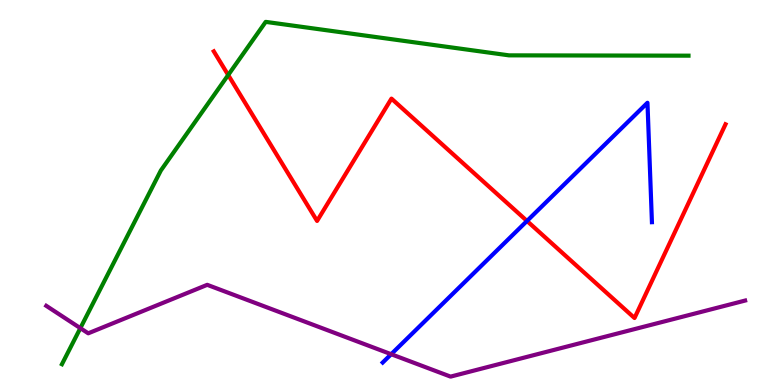[{'lines': ['blue', 'red'], 'intersections': [{'x': 6.8, 'y': 4.26}]}, {'lines': ['green', 'red'], 'intersections': [{'x': 2.94, 'y': 8.05}]}, {'lines': ['purple', 'red'], 'intersections': []}, {'lines': ['blue', 'green'], 'intersections': []}, {'lines': ['blue', 'purple'], 'intersections': [{'x': 5.05, 'y': 0.8}]}, {'lines': ['green', 'purple'], 'intersections': [{'x': 1.04, 'y': 1.48}]}]